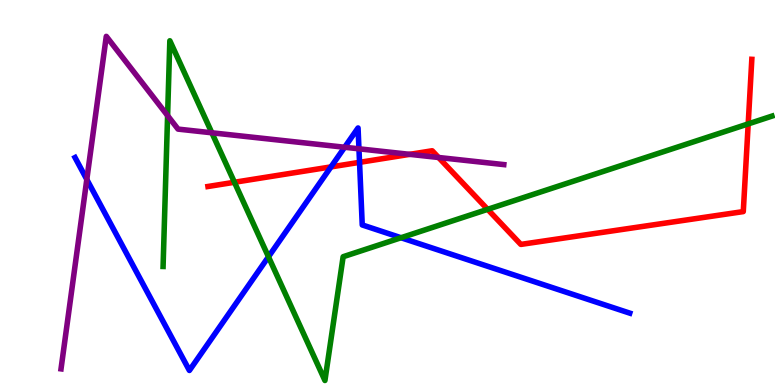[{'lines': ['blue', 'red'], 'intersections': [{'x': 4.27, 'y': 5.67}, {'x': 4.64, 'y': 5.78}]}, {'lines': ['green', 'red'], 'intersections': [{'x': 3.03, 'y': 5.27}, {'x': 6.29, 'y': 4.56}, {'x': 9.65, 'y': 6.78}]}, {'lines': ['purple', 'red'], 'intersections': [{'x': 5.29, 'y': 5.99}, {'x': 5.66, 'y': 5.91}]}, {'lines': ['blue', 'green'], 'intersections': [{'x': 3.46, 'y': 3.33}, {'x': 5.17, 'y': 3.83}]}, {'lines': ['blue', 'purple'], 'intersections': [{'x': 1.12, 'y': 5.34}, {'x': 4.45, 'y': 6.18}, {'x': 4.63, 'y': 6.13}]}, {'lines': ['green', 'purple'], 'intersections': [{'x': 2.16, 'y': 7.0}, {'x': 2.73, 'y': 6.55}]}]